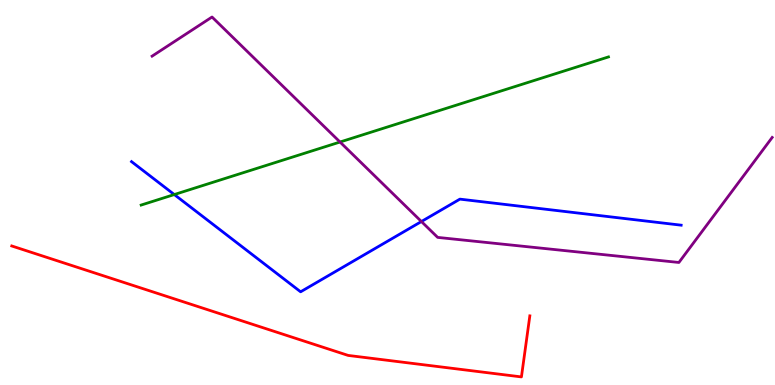[{'lines': ['blue', 'red'], 'intersections': []}, {'lines': ['green', 'red'], 'intersections': []}, {'lines': ['purple', 'red'], 'intersections': []}, {'lines': ['blue', 'green'], 'intersections': [{'x': 2.25, 'y': 4.95}]}, {'lines': ['blue', 'purple'], 'intersections': [{'x': 5.44, 'y': 4.25}]}, {'lines': ['green', 'purple'], 'intersections': [{'x': 4.39, 'y': 6.31}]}]